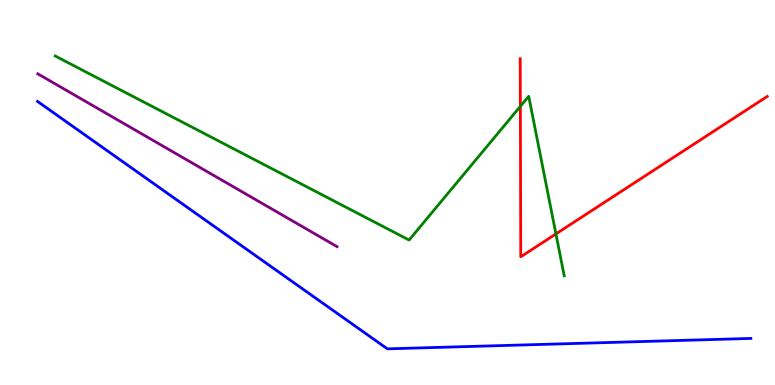[{'lines': ['blue', 'red'], 'intersections': []}, {'lines': ['green', 'red'], 'intersections': [{'x': 6.71, 'y': 7.24}, {'x': 7.17, 'y': 3.92}]}, {'lines': ['purple', 'red'], 'intersections': []}, {'lines': ['blue', 'green'], 'intersections': []}, {'lines': ['blue', 'purple'], 'intersections': []}, {'lines': ['green', 'purple'], 'intersections': []}]